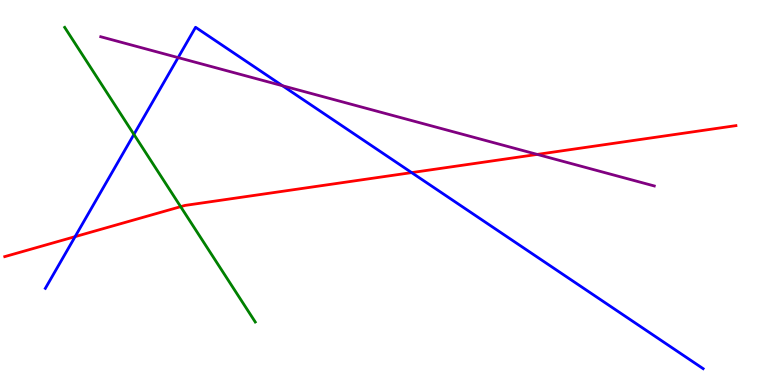[{'lines': ['blue', 'red'], 'intersections': [{'x': 0.969, 'y': 3.85}, {'x': 5.31, 'y': 5.52}]}, {'lines': ['green', 'red'], 'intersections': [{'x': 2.33, 'y': 4.63}]}, {'lines': ['purple', 'red'], 'intersections': [{'x': 6.93, 'y': 5.99}]}, {'lines': ['blue', 'green'], 'intersections': [{'x': 1.73, 'y': 6.51}]}, {'lines': ['blue', 'purple'], 'intersections': [{'x': 2.3, 'y': 8.5}, {'x': 3.64, 'y': 7.77}]}, {'lines': ['green', 'purple'], 'intersections': []}]